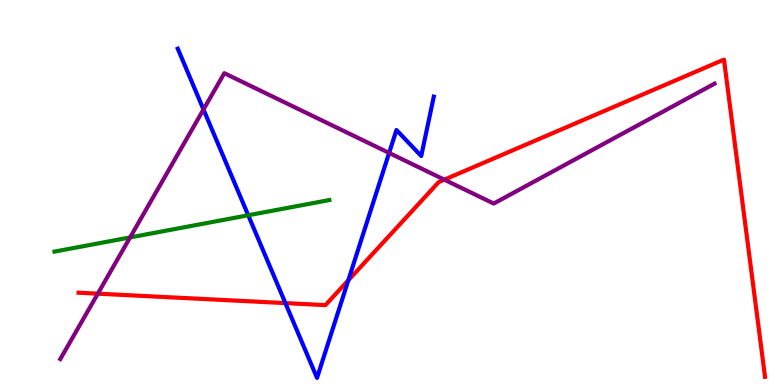[{'lines': ['blue', 'red'], 'intersections': [{'x': 3.68, 'y': 2.13}, {'x': 4.49, 'y': 2.72}]}, {'lines': ['green', 'red'], 'intersections': []}, {'lines': ['purple', 'red'], 'intersections': [{'x': 1.26, 'y': 2.37}, {'x': 5.73, 'y': 5.33}]}, {'lines': ['blue', 'green'], 'intersections': [{'x': 3.2, 'y': 4.41}]}, {'lines': ['blue', 'purple'], 'intersections': [{'x': 2.63, 'y': 7.16}, {'x': 5.02, 'y': 6.03}]}, {'lines': ['green', 'purple'], 'intersections': [{'x': 1.68, 'y': 3.83}]}]